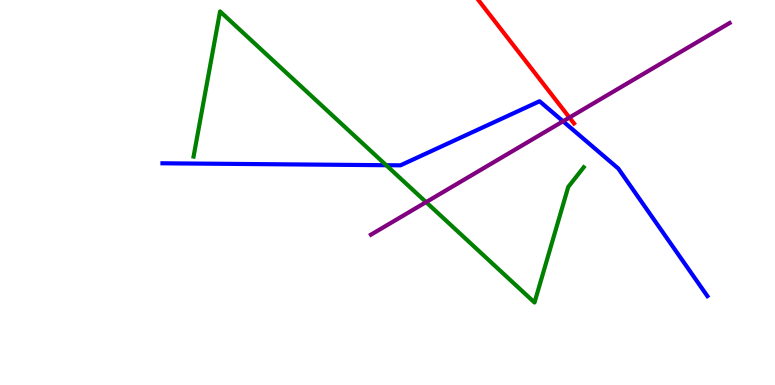[{'lines': ['blue', 'red'], 'intersections': []}, {'lines': ['green', 'red'], 'intersections': []}, {'lines': ['purple', 'red'], 'intersections': [{'x': 7.35, 'y': 6.95}]}, {'lines': ['blue', 'green'], 'intersections': [{'x': 4.98, 'y': 5.71}]}, {'lines': ['blue', 'purple'], 'intersections': [{'x': 7.27, 'y': 6.85}]}, {'lines': ['green', 'purple'], 'intersections': [{'x': 5.5, 'y': 4.75}]}]